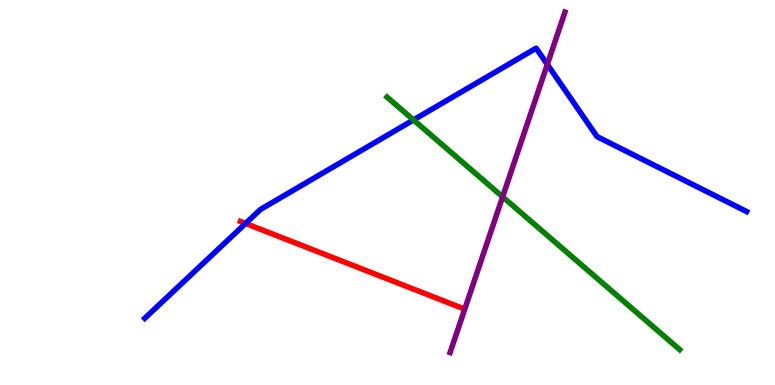[{'lines': ['blue', 'red'], 'intersections': [{'x': 3.17, 'y': 4.2}]}, {'lines': ['green', 'red'], 'intersections': []}, {'lines': ['purple', 'red'], 'intersections': []}, {'lines': ['blue', 'green'], 'intersections': [{'x': 5.34, 'y': 6.88}]}, {'lines': ['blue', 'purple'], 'intersections': [{'x': 7.06, 'y': 8.33}]}, {'lines': ['green', 'purple'], 'intersections': [{'x': 6.49, 'y': 4.89}]}]